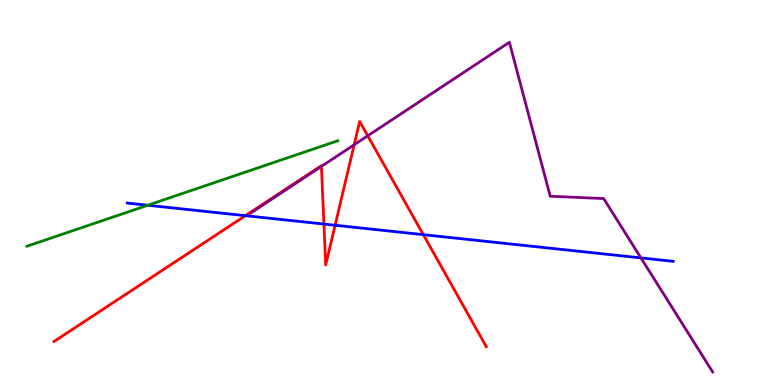[{'lines': ['blue', 'red'], 'intersections': [{'x': 3.17, 'y': 4.4}, {'x': 4.18, 'y': 4.18}, {'x': 4.32, 'y': 4.15}, {'x': 5.46, 'y': 3.9}]}, {'lines': ['green', 'red'], 'intersections': []}, {'lines': ['purple', 'red'], 'intersections': [{'x': 4.15, 'y': 5.68}, {'x': 4.57, 'y': 6.24}, {'x': 4.75, 'y': 6.47}]}, {'lines': ['blue', 'green'], 'intersections': [{'x': 1.91, 'y': 4.67}]}, {'lines': ['blue', 'purple'], 'intersections': [{'x': 8.27, 'y': 3.3}]}, {'lines': ['green', 'purple'], 'intersections': []}]